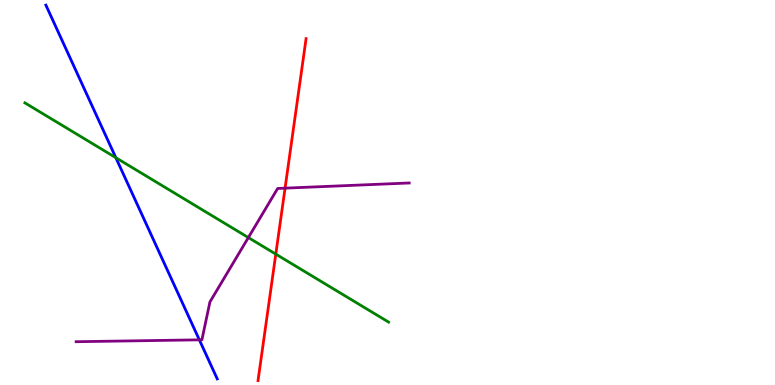[{'lines': ['blue', 'red'], 'intersections': []}, {'lines': ['green', 'red'], 'intersections': [{'x': 3.56, 'y': 3.4}]}, {'lines': ['purple', 'red'], 'intersections': [{'x': 3.68, 'y': 5.11}]}, {'lines': ['blue', 'green'], 'intersections': [{'x': 1.49, 'y': 5.9}]}, {'lines': ['blue', 'purple'], 'intersections': [{'x': 2.57, 'y': 1.17}]}, {'lines': ['green', 'purple'], 'intersections': [{'x': 3.2, 'y': 3.83}]}]